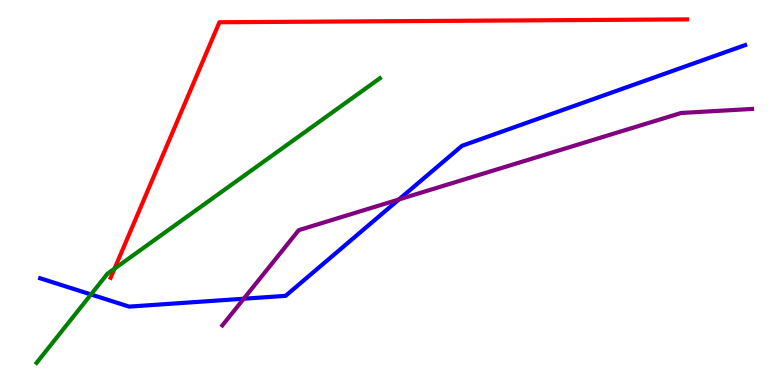[{'lines': ['blue', 'red'], 'intersections': []}, {'lines': ['green', 'red'], 'intersections': [{'x': 1.48, 'y': 3.02}]}, {'lines': ['purple', 'red'], 'intersections': []}, {'lines': ['blue', 'green'], 'intersections': [{'x': 1.17, 'y': 2.35}]}, {'lines': ['blue', 'purple'], 'intersections': [{'x': 3.15, 'y': 2.24}, {'x': 5.15, 'y': 4.82}]}, {'lines': ['green', 'purple'], 'intersections': []}]